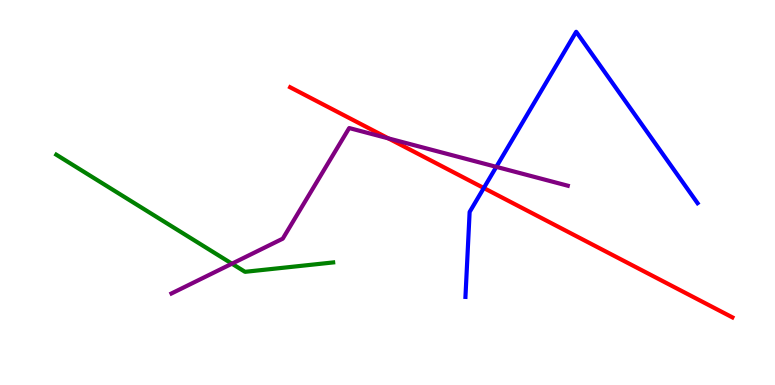[{'lines': ['blue', 'red'], 'intersections': [{'x': 6.24, 'y': 5.12}]}, {'lines': ['green', 'red'], 'intersections': []}, {'lines': ['purple', 'red'], 'intersections': [{'x': 5.01, 'y': 6.41}]}, {'lines': ['blue', 'green'], 'intersections': []}, {'lines': ['blue', 'purple'], 'intersections': [{'x': 6.4, 'y': 5.67}]}, {'lines': ['green', 'purple'], 'intersections': [{'x': 2.99, 'y': 3.15}]}]